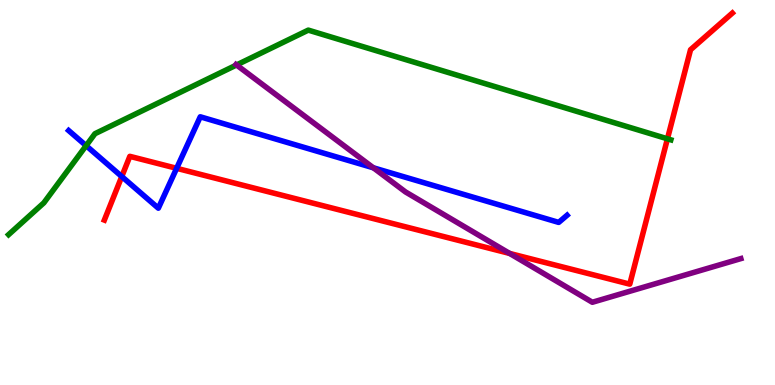[{'lines': ['blue', 'red'], 'intersections': [{'x': 1.57, 'y': 5.41}, {'x': 2.28, 'y': 5.63}]}, {'lines': ['green', 'red'], 'intersections': [{'x': 8.61, 'y': 6.39}]}, {'lines': ['purple', 'red'], 'intersections': [{'x': 6.58, 'y': 3.42}]}, {'lines': ['blue', 'green'], 'intersections': [{'x': 1.11, 'y': 6.22}]}, {'lines': ['blue', 'purple'], 'intersections': [{'x': 4.82, 'y': 5.64}]}, {'lines': ['green', 'purple'], 'intersections': [{'x': 3.05, 'y': 8.31}]}]